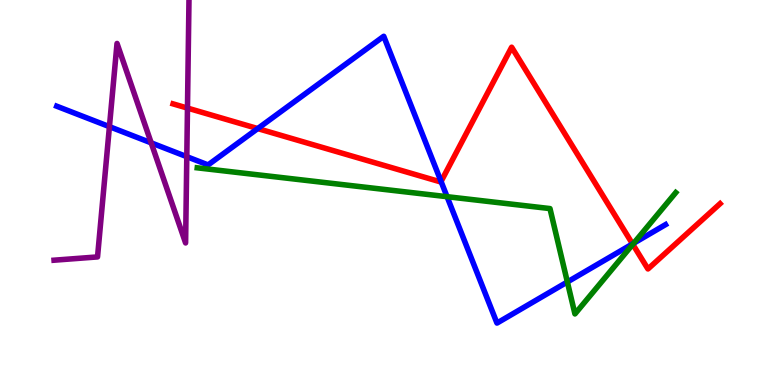[{'lines': ['blue', 'red'], 'intersections': [{'x': 3.33, 'y': 6.66}, {'x': 5.69, 'y': 5.29}, {'x': 8.16, 'y': 3.66}]}, {'lines': ['green', 'red'], 'intersections': [{'x': 8.16, 'y': 3.65}]}, {'lines': ['purple', 'red'], 'intersections': [{'x': 2.42, 'y': 7.19}]}, {'lines': ['blue', 'green'], 'intersections': [{'x': 5.77, 'y': 4.89}, {'x': 7.32, 'y': 2.68}, {'x': 8.18, 'y': 3.68}]}, {'lines': ['blue', 'purple'], 'intersections': [{'x': 1.41, 'y': 6.71}, {'x': 1.95, 'y': 6.29}, {'x': 2.41, 'y': 5.93}]}, {'lines': ['green', 'purple'], 'intersections': []}]